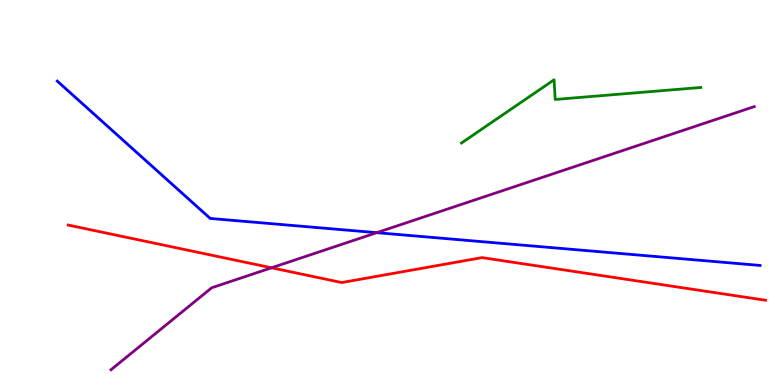[{'lines': ['blue', 'red'], 'intersections': []}, {'lines': ['green', 'red'], 'intersections': []}, {'lines': ['purple', 'red'], 'intersections': [{'x': 3.5, 'y': 3.04}]}, {'lines': ['blue', 'green'], 'intersections': []}, {'lines': ['blue', 'purple'], 'intersections': [{'x': 4.86, 'y': 3.96}]}, {'lines': ['green', 'purple'], 'intersections': []}]